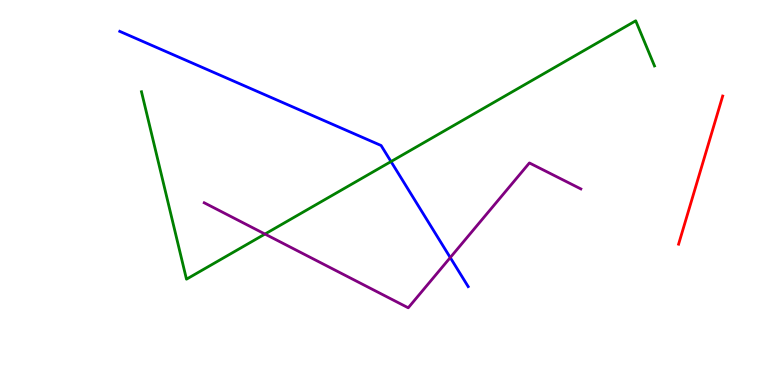[{'lines': ['blue', 'red'], 'intersections': []}, {'lines': ['green', 'red'], 'intersections': []}, {'lines': ['purple', 'red'], 'intersections': []}, {'lines': ['blue', 'green'], 'intersections': [{'x': 5.05, 'y': 5.8}]}, {'lines': ['blue', 'purple'], 'intersections': [{'x': 5.81, 'y': 3.31}]}, {'lines': ['green', 'purple'], 'intersections': [{'x': 3.42, 'y': 3.92}]}]